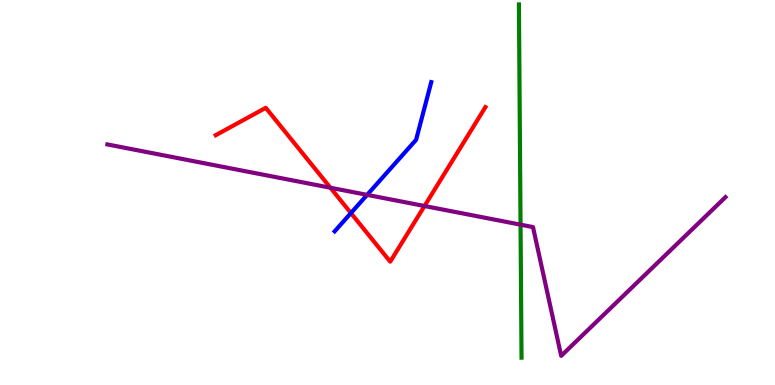[{'lines': ['blue', 'red'], 'intersections': [{'x': 4.53, 'y': 4.47}]}, {'lines': ['green', 'red'], 'intersections': []}, {'lines': ['purple', 'red'], 'intersections': [{'x': 4.26, 'y': 5.12}, {'x': 5.48, 'y': 4.65}]}, {'lines': ['blue', 'green'], 'intersections': []}, {'lines': ['blue', 'purple'], 'intersections': [{'x': 4.74, 'y': 4.94}]}, {'lines': ['green', 'purple'], 'intersections': [{'x': 6.72, 'y': 4.16}]}]